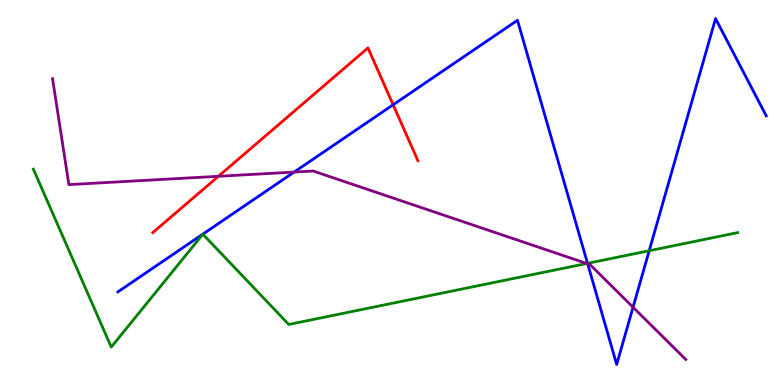[{'lines': ['blue', 'red'], 'intersections': [{'x': 5.07, 'y': 7.28}]}, {'lines': ['green', 'red'], 'intersections': []}, {'lines': ['purple', 'red'], 'intersections': [{'x': 2.82, 'y': 5.42}]}, {'lines': ['blue', 'green'], 'intersections': [{'x': 7.58, 'y': 3.16}, {'x': 8.38, 'y': 3.49}]}, {'lines': ['blue', 'purple'], 'intersections': [{'x': 3.8, 'y': 5.53}, {'x': 7.58, 'y': 3.15}, {'x': 8.17, 'y': 2.02}]}, {'lines': ['green', 'purple'], 'intersections': [{'x': 7.57, 'y': 3.16}]}]